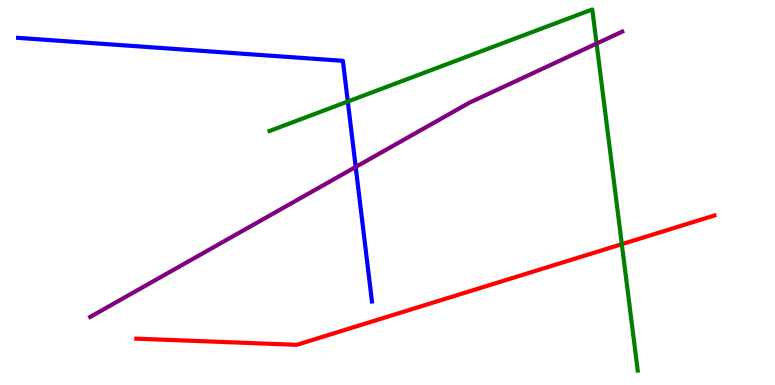[{'lines': ['blue', 'red'], 'intersections': []}, {'lines': ['green', 'red'], 'intersections': [{'x': 8.02, 'y': 3.66}]}, {'lines': ['purple', 'red'], 'intersections': []}, {'lines': ['blue', 'green'], 'intersections': [{'x': 4.49, 'y': 7.36}]}, {'lines': ['blue', 'purple'], 'intersections': [{'x': 4.59, 'y': 5.66}]}, {'lines': ['green', 'purple'], 'intersections': [{'x': 7.7, 'y': 8.87}]}]